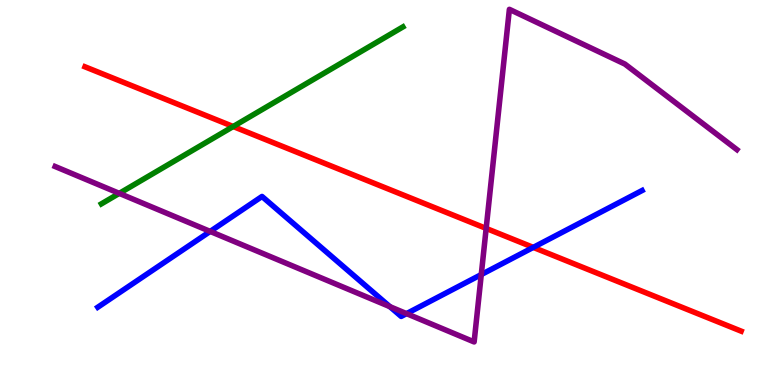[{'lines': ['blue', 'red'], 'intersections': [{'x': 6.88, 'y': 3.57}]}, {'lines': ['green', 'red'], 'intersections': [{'x': 3.01, 'y': 6.71}]}, {'lines': ['purple', 'red'], 'intersections': [{'x': 6.27, 'y': 4.07}]}, {'lines': ['blue', 'green'], 'intersections': []}, {'lines': ['blue', 'purple'], 'intersections': [{'x': 2.71, 'y': 3.99}, {'x': 5.03, 'y': 2.04}, {'x': 5.25, 'y': 1.85}, {'x': 6.21, 'y': 2.87}]}, {'lines': ['green', 'purple'], 'intersections': [{'x': 1.54, 'y': 4.98}]}]